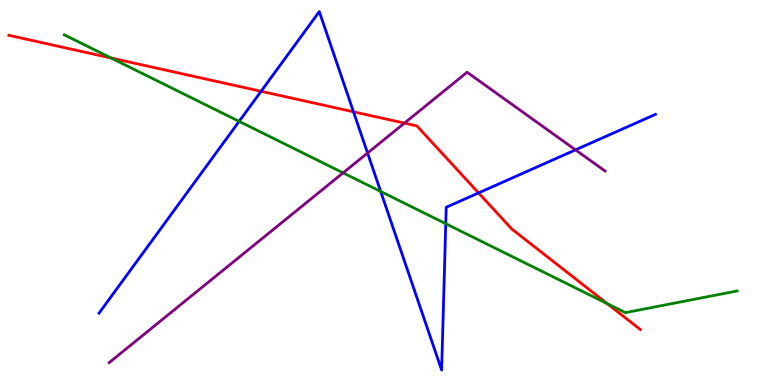[{'lines': ['blue', 'red'], 'intersections': [{'x': 3.37, 'y': 7.63}, {'x': 4.56, 'y': 7.1}, {'x': 6.17, 'y': 4.99}]}, {'lines': ['green', 'red'], 'intersections': [{'x': 1.43, 'y': 8.49}, {'x': 7.83, 'y': 2.11}]}, {'lines': ['purple', 'red'], 'intersections': [{'x': 5.22, 'y': 6.8}]}, {'lines': ['blue', 'green'], 'intersections': [{'x': 3.09, 'y': 6.85}, {'x': 4.91, 'y': 5.03}, {'x': 5.75, 'y': 4.19}]}, {'lines': ['blue', 'purple'], 'intersections': [{'x': 4.74, 'y': 6.03}, {'x': 7.43, 'y': 6.11}]}, {'lines': ['green', 'purple'], 'intersections': [{'x': 4.43, 'y': 5.51}]}]